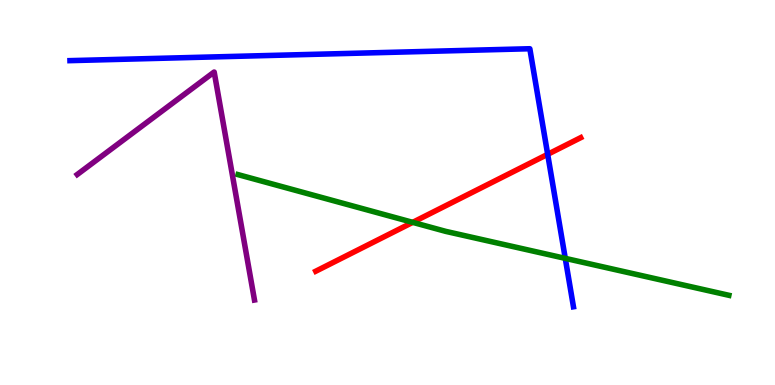[{'lines': ['blue', 'red'], 'intersections': [{'x': 7.07, 'y': 5.99}]}, {'lines': ['green', 'red'], 'intersections': [{'x': 5.33, 'y': 4.22}]}, {'lines': ['purple', 'red'], 'intersections': []}, {'lines': ['blue', 'green'], 'intersections': [{'x': 7.29, 'y': 3.29}]}, {'lines': ['blue', 'purple'], 'intersections': []}, {'lines': ['green', 'purple'], 'intersections': []}]